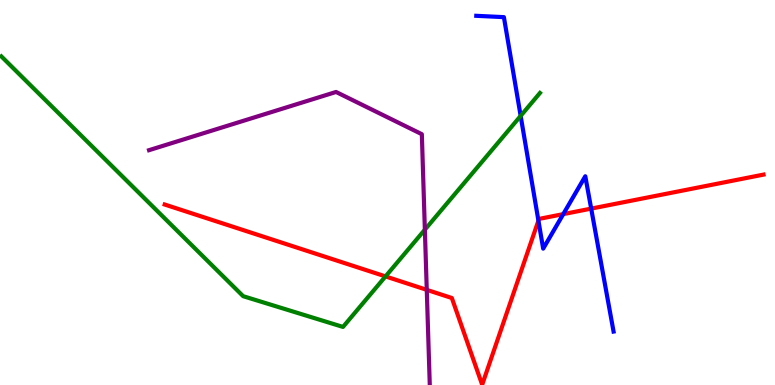[{'lines': ['blue', 'red'], 'intersections': [{'x': 6.95, 'y': 4.27}, {'x': 7.27, 'y': 4.44}, {'x': 7.63, 'y': 4.58}]}, {'lines': ['green', 'red'], 'intersections': [{'x': 4.97, 'y': 2.82}]}, {'lines': ['purple', 'red'], 'intersections': [{'x': 5.51, 'y': 2.47}]}, {'lines': ['blue', 'green'], 'intersections': [{'x': 6.72, 'y': 6.99}]}, {'lines': ['blue', 'purple'], 'intersections': []}, {'lines': ['green', 'purple'], 'intersections': [{'x': 5.48, 'y': 4.03}]}]